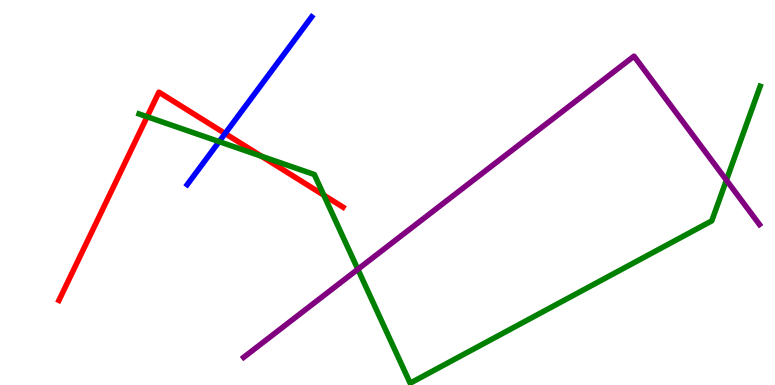[{'lines': ['blue', 'red'], 'intersections': [{'x': 2.9, 'y': 6.53}]}, {'lines': ['green', 'red'], 'intersections': [{'x': 1.9, 'y': 6.97}, {'x': 3.37, 'y': 5.94}, {'x': 4.18, 'y': 4.93}]}, {'lines': ['purple', 'red'], 'intersections': []}, {'lines': ['blue', 'green'], 'intersections': [{'x': 2.83, 'y': 6.32}]}, {'lines': ['blue', 'purple'], 'intersections': []}, {'lines': ['green', 'purple'], 'intersections': [{'x': 4.62, 'y': 3.01}, {'x': 9.37, 'y': 5.32}]}]